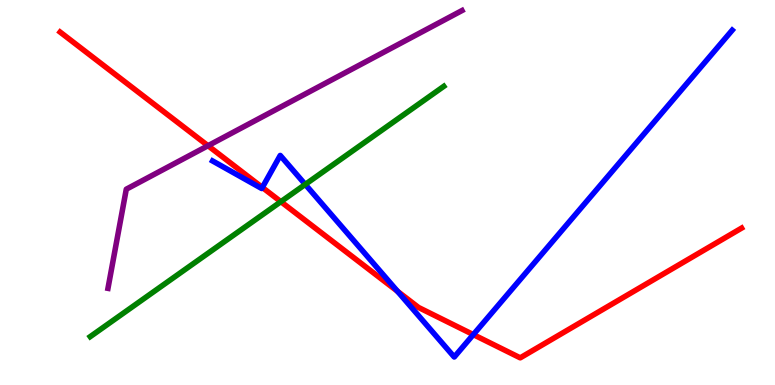[{'lines': ['blue', 'red'], 'intersections': [{'x': 3.39, 'y': 5.13}, {'x': 5.13, 'y': 2.43}, {'x': 6.11, 'y': 1.31}]}, {'lines': ['green', 'red'], 'intersections': [{'x': 3.62, 'y': 4.76}]}, {'lines': ['purple', 'red'], 'intersections': [{'x': 2.68, 'y': 6.22}]}, {'lines': ['blue', 'green'], 'intersections': [{'x': 3.94, 'y': 5.21}]}, {'lines': ['blue', 'purple'], 'intersections': []}, {'lines': ['green', 'purple'], 'intersections': []}]